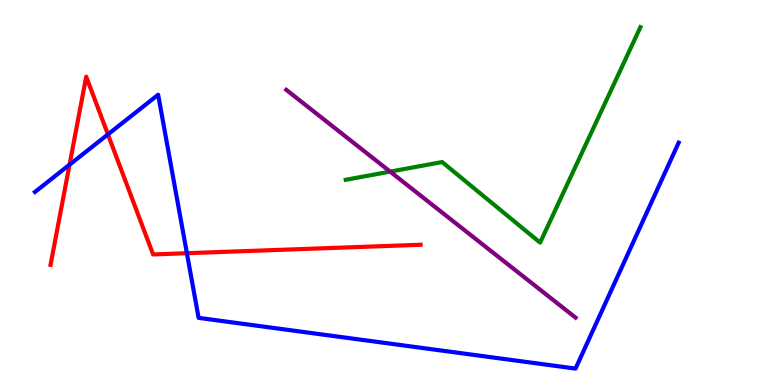[{'lines': ['blue', 'red'], 'intersections': [{'x': 0.897, 'y': 5.72}, {'x': 1.39, 'y': 6.51}, {'x': 2.41, 'y': 3.42}]}, {'lines': ['green', 'red'], 'intersections': []}, {'lines': ['purple', 'red'], 'intersections': []}, {'lines': ['blue', 'green'], 'intersections': []}, {'lines': ['blue', 'purple'], 'intersections': []}, {'lines': ['green', 'purple'], 'intersections': [{'x': 5.03, 'y': 5.54}]}]